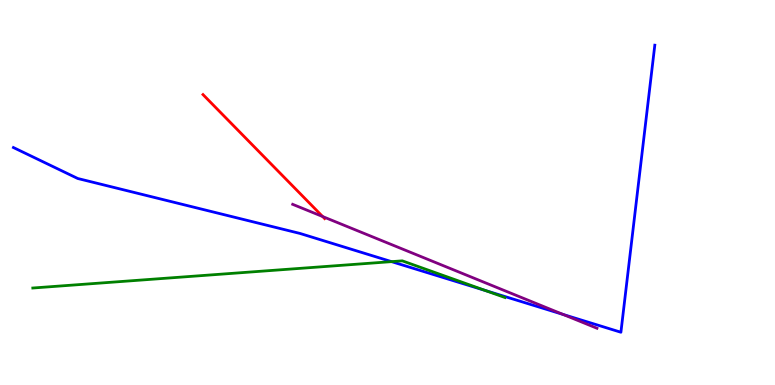[{'lines': ['blue', 'red'], 'intersections': []}, {'lines': ['green', 'red'], 'intersections': []}, {'lines': ['purple', 'red'], 'intersections': [{'x': 4.16, 'y': 4.38}]}, {'lines': ['blue', 'green'], 'intersections': [{'x': 5.05, 'y': 3.2}, {'x': 6.26, 'y': 2.45}]}, {'lines': ['blue', 'purple'], 'intersections': [{'x': 7.27, 'y': 1.83}]}, {'lines': ['green', 'purple'], 'intersections': []}]